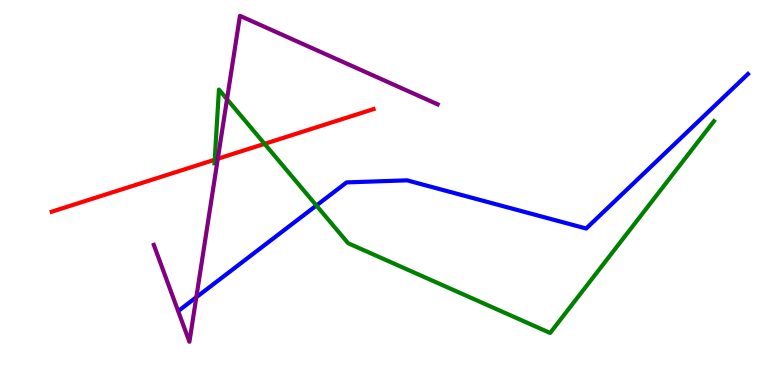[{'lines': ['blue', 'red'], 'intersections': []}, {'lines': ['green', 'red'], 'intersections': [{'x': 2.77, 'y': 5.85}, {'x': 3.41, 'y': 6.26}]}, {'lines': ['purple', 'red'], 'intersections': [{'x': 2.81, 'y': 5.88}]}, {'lines': ['blue', 'green'], 'intersections': [{'x': 4.08, 'y': 4.66}]}, {'lines': ['blue', 'purple'], 'intersections': [{'x': 2.53, 'y': 2.28}]}, {'lines': ['green', 'purple'], 'intersections': [{'x': 2.93, 'y': 7.42}]}]